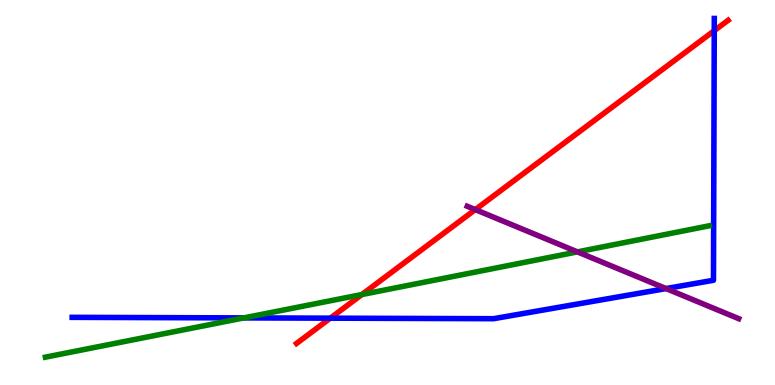[{'lines': ['blue', 'red'], 'intersections': [{'x': 4.26, 'y': 1.74}, {'x': 9.22, 'y': 9.2}]}, {'lines': ['green', 'red'], 'intersections': [{'x': 4.67, 'y': 2.35}]}, {'lines': ['purple', 'red'], 'intersections': [{'x': 6.13, 'y': 4.56}]}, {'lines': ['blue', 'green'], 'intersections': [{'x': 3.15, 'y': 1.74}]}, {'lines': ['blue', 'purple'], 'intersections': [{'x': 8.59, 'y': 2.5}]}, {'lines': ['green', 'purple'], 'intersections': [{'x': 7.45, 'y': 3.46}]}]